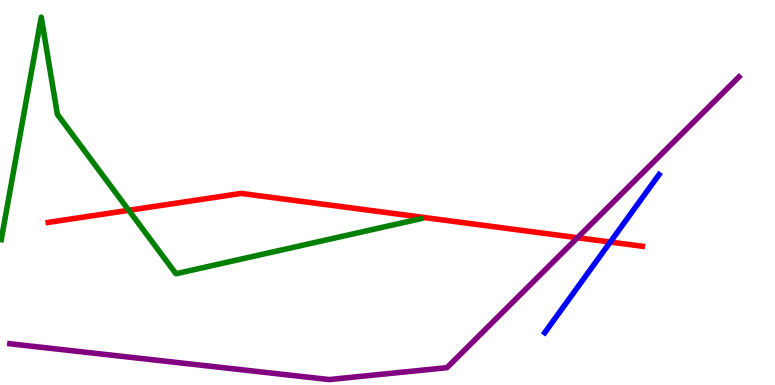[{'lines': ['blue', 'red'], 'intersections': [{'x': 7.87, 'y': 3.71}]}, {'lines': ['green', 'red'], 'intersections': [{'x': 1.66, 'y': 4.54}]}, {'lines': ['purple', 'red'], 'intersections': [{'x': 7.45, 'y': 3.83}]}, {'lines': ['blue', 'green'], 'intersections': []}, {'lines': ['blue', 'purple'], 'intersections': []}, {'lines': ['green', 'purple'], 'intersections': []}]